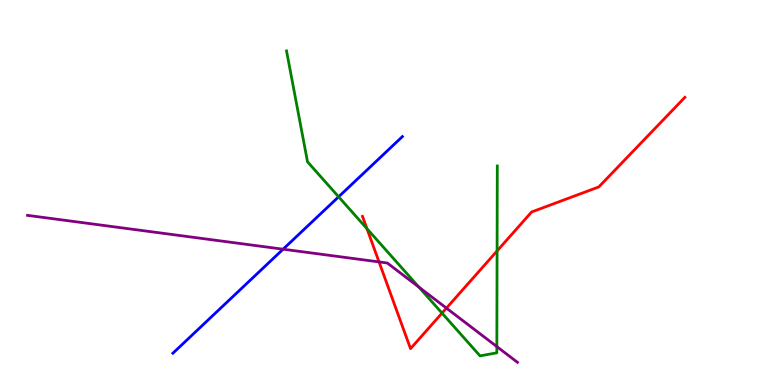[{'lines': ['blue', 'red'], 'intersections': []}, {'lines': ['green', 'red'], 'intersections': [{'x': 4.74, 'y': 4.06}, {'x': 5.7, 'y': 1.87}, {'x': 6.41, 'y': 3.48}]}, {'lines': ['purple', 'red'], 'intersections': [{'x': 4.89, 'y': 3.2}, {'x': 5.76, 'y': 2.0}]}, {'lines': ['blue', 'green'], 'intersections': [{'x': 4.37, 'y': 4.89}]}, {'lines': ['blue', 'purple'], 'intersections': [{'x': 3.65, 'y': 3.53}]}, {'lines': ['green', 'purple'], 'intersections': [{'x': 5.41, 'y': 2.54}, {'x': 6.41, 'y': 0.998}]}]